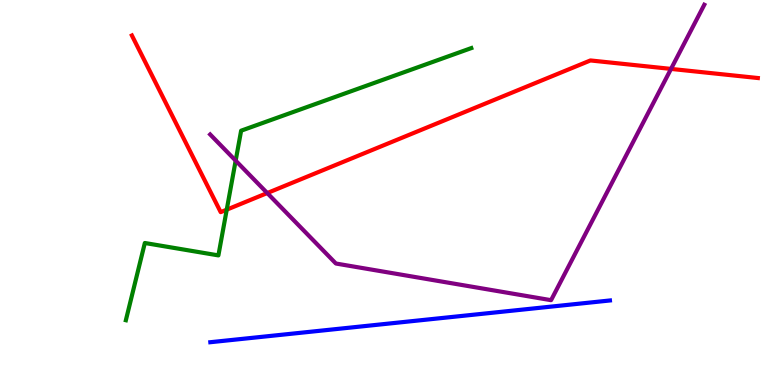[{'lines': ['blue', 'red'], 'intersections': []}, {'lines': ['green', 'red'], 'intersections': [{'x': 2.93, 'y': 4.55}]}, {'lines': ['purple', 'red'], 'intersections': [{'x': 3.45, 'y': 4.99}, {'x': 8.66, 'y': 8.21}]}, {'lines': ['blue', 'green'], 'intersections': []}, {'lines': ['blue', 'purple'], 'intersections': []}, {'lines': ['green', 'purple'], 'intersections': [{'x': 3.04, 'y': 5.83}]}]